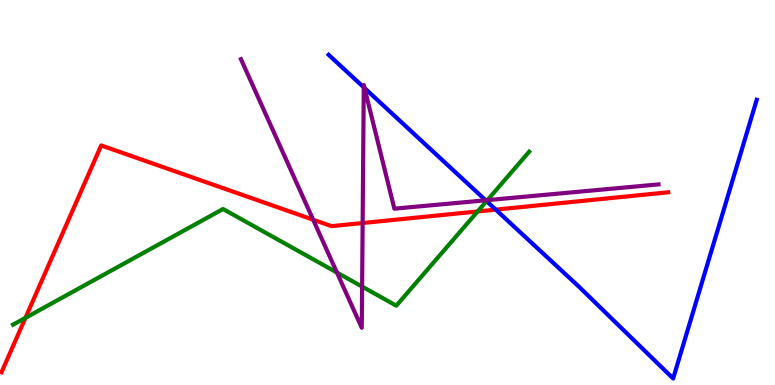[{'lines': ['blue', 'red'], 'intersections': [{'x': 6.4, 'y': 4.56}]}, {'lines': ['green', 'red'], 'intersections': [{'x': 0.328, 'y': 1.74}, {'x': 6.16, 'y': 4.51}]}, {'lines': ['purple', 'red'], 'intersections': [{'x': 4.04, 'y': 4.29}, {'x': 4.68, 'y': 4.21}]}, {'lines': ['blue', 'green'], 'intersections': [{'x': 6.28, 'y': 4.78}]}, {'lines': ['blue', 'purple'], 'intersections': [{'x': 4.69, 'y': 7.73}, {'x': 4.7, 'y': 7.71}, {'x': 6.27, 'y': 4.8}]}, {'lines': ['green', 'purple'], 'intersections': [{'x': 4.35, 'y': 2.92}, {'x': 4.67, 'y': 2.56}, {'x': 6.29, 'y': 4.8}]}]